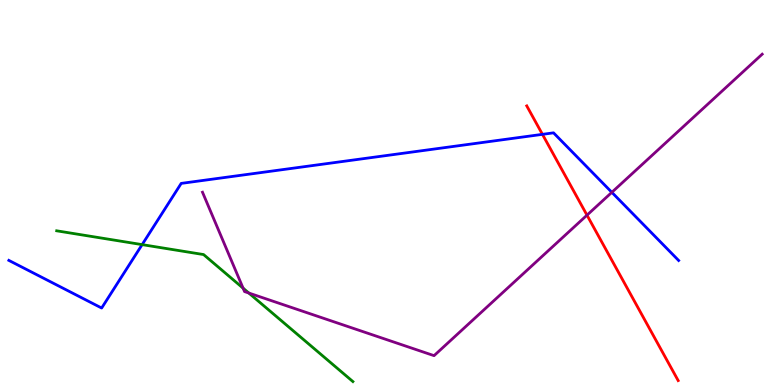[{'lines': ['blue', 'red'], 'intersections': [{'x': 7.0, 'y': 6.51}]}, {'lines': ['green', 'red'], 'intersections': []}, {'lines': ['purple', 'red'], 'intersections': [{'x': 7.57, 'y': 4.41}]}, {'lines': ['blue', 'green'], 'intersections': [{'x': 1.83, 'y': 3.65}]}, {'lines': ['blue', 'purple'], 'intersections': [{'x': 7.89, 'y': 5.0}]}, {'lines': ['green', 'purple'], 'intersections': [{'x': 3.14, 'y': 2.52}, {'x': 3.21, 'y': 2.39}]}]